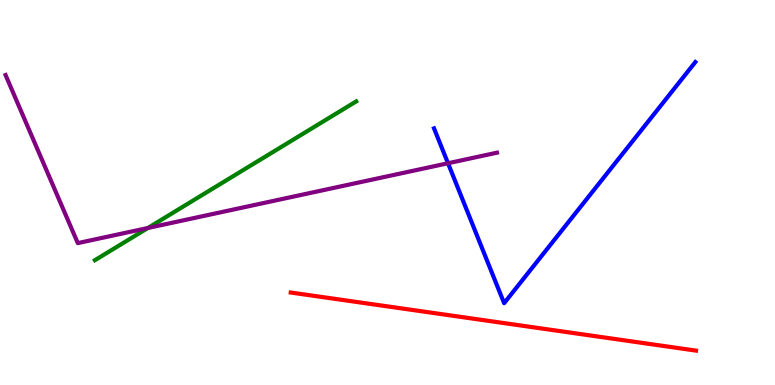[{'lines': ['blue', 'red'], 'intersections': []}, {'lines': ['green', 'red'], 'intersections': []}, {'lines': ['purple', 'red'], 'intersections': []}, {'lines': ['blue', 'green'], 'intersections': []}, {'lines': ['blue', 'purple'], 'intersections': [{'x': 5.78, 'y': 5.76}]}, {'lines': ['green', 'purple'], 'intersections': [{'x': 1.91, 'y': 4.08}]}]